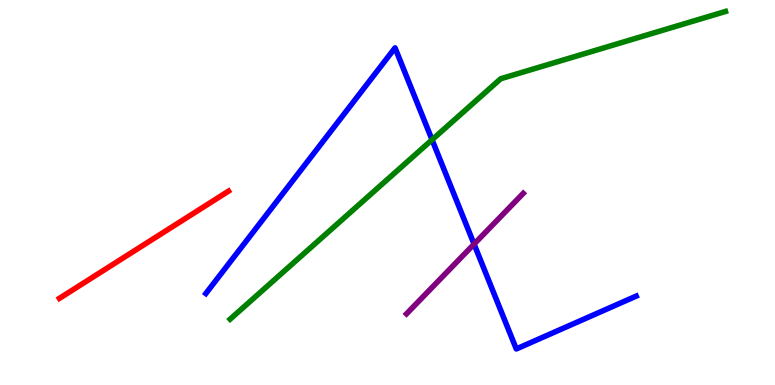[{'lines': ['blue', 'red'], 'intersections': []}, {'lines': ['green', 'red'], 'intersections': []}, {'lines': ['purple', 'red'], 'intersections': []}, {'lines': ['blue', 'green'], 'intersections': [{'x': 5.57, 'y': 6.37}]}, {'lines': ['blue', 'purple'], 'intersections': [{'x': 6.12, 'y': 3.66}]}, {'lines': ['green', 'purple'], 'intersections': []}]